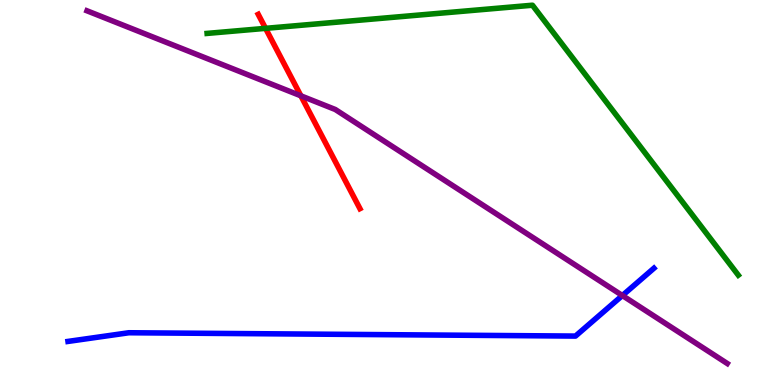[{'lines': ['blue', 'red'], 'intersections': []}, {'lines': ['green', 'red'], 'intersections': [{'x': 3.43, 'y': 9.26}]}, {'lines': ['purple', 'red'], 'intersections': [{'x': 3.88, 'y': 7.51}]}, {'lines': ['blue', 'green'], 'intersections': []}, {'lines': ['blue', 'purple'], 'intersections': [{'x': 8.03, 'y': 2.32}]}, {'lines': ['green', 'purple'], 'intersections': []}]